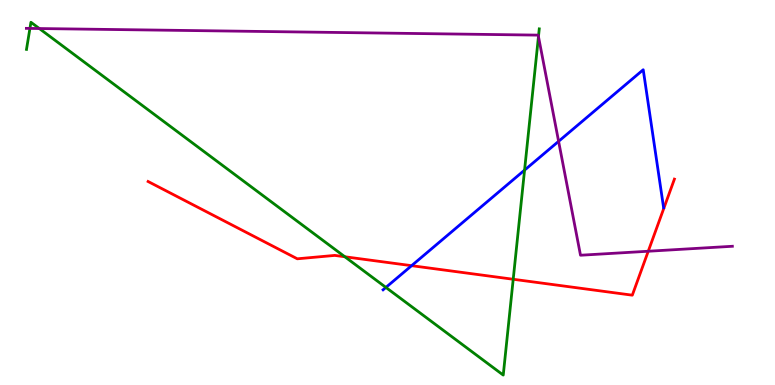[{'lines': ['blue', 'red'], 'intersections': [{'x': 5.31, 'y': 3.1}]}, {'lines': ['green', 'red'], 'intersections': [{'x': 4.45, 'y': 3.33}, {'x': 6.62, 'y': 2.75}]}, {'lines': ['purple', 'red'], 'intersections': [{'x': 8.36, 'y': 3.47}]}, {'lines': ['blue', 'green'], 'intersections': [{'x': 4.98, 'y': 2.53}, {'x': 6.77, 'y': 5.58}]}, {'lines': ['blue', 'purple'], 'intersections': [{'x': 7.21, 'y': 6.33}]}, {'lines': ['green', 'purple'], 'intersections': [{'x': 0.386, 'y': 9.26}, {'x': 0.507, 'y': 9.26}, {'x': 6.95, 'y': 9.05}]}]